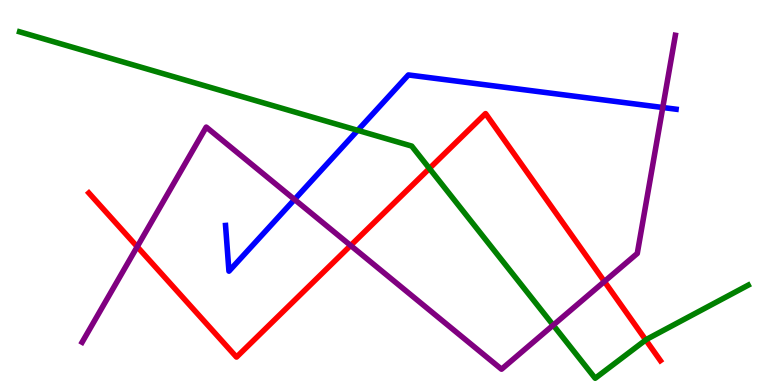[{'lines': ['blue', 'red'], 'intersections': []}, {'lines': ['green', 'red'], 'intersections': [{'x': 5.54, 'y': 5.62}, {'x': 8.33, 'y': 1.17}]}, {'lines': ['purple', 'red'], 'intersections': [{'x': 1.77, 'y': 3.59}, {'x': 4.52, 'y': 3.62}, {'x': 7.8, 'y': 2.69}]}, {'lines': ['blue', 'green'], 'intersections': [{'x': 4.62, 'y': 6.61}]}, {'lines': ['blue', 'purple'], 'intersections': [{'x': 3.8, 'y': 4.82}, {'x': 8.55, 'y': 7.21}]}, {'lines': ['green', 'purple'], 'intersections': [{'x': 7.14, 'y': 1.55}]}]